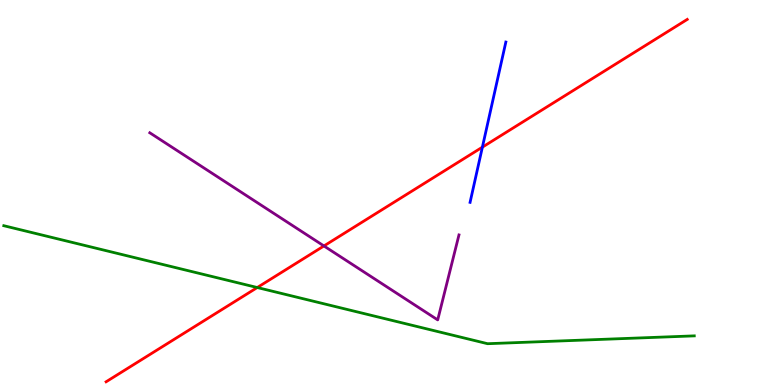[{'lines': ['blue', 'red'], 'intersections': [{'x': 6.22, 'y': 6.18}]}, {'lines': ['green', 'red'], 'intersections': [{'x': 3.32, 'y': 2.53}]}, {'lines': ['purple', 'red'], 'intersections': [{'x': 4.18, 'y': 3.61}]}, {'lines': ['blue', 'green'], 'intersections': []}, {'lines': ['blue', 'purple'], 'intersections': []}, {'lines': ['green', 'purple'], 'intersections': []}]